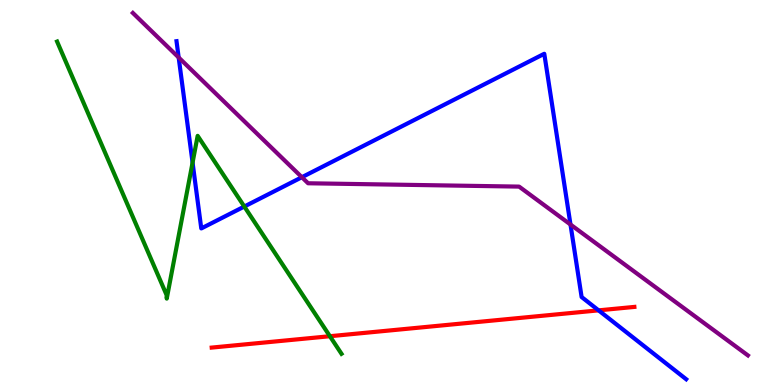[{'lines': ['blue', 'red'], 'intersections': [{'x': 7.72, 'y': 1.94}]}, {'lines': ['green', 'red'], 'intersections': [{'x': 4.26, 'y': 1.27}]}, {'lines': ['purple', 'red'], 'intersections': []}, {'lines': ['blue', 'green'], 'intersections': [{'x': 2.48, 'y': 5.78}, {'x': 3.15, 'y': 4.64}]}, {'lines': ['blue', 'purple'], 'intersections': [{'x': 2.31, 'y': 8.51}, {'x': 3.9, 'y': 5.4}, {'x': 7.36, 'y': 4.17}]}, {'lines': ['green', 'purple'], 'intersections': []}]